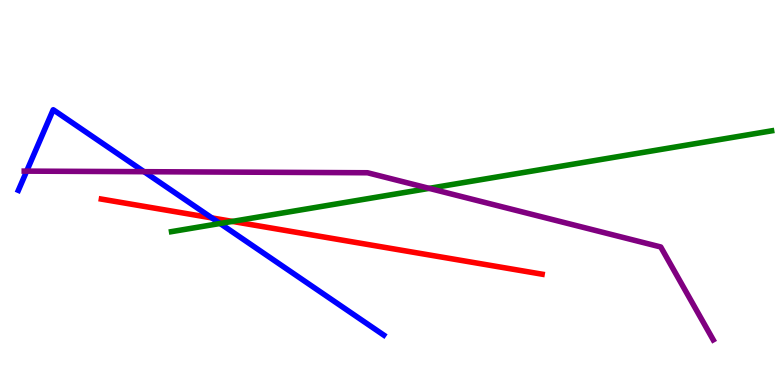[{'lines': ['blue', 'red'], 'intersections': [{'x': 2.73, 'y': 4.34}]}, {'lines': ['green', 'red'], 'intersections': [{'x': 3.0, 'y': 4.25}]}, {'lines': ['purple', 'red'], 'intersections': []}, {'lines': ['blue', 'green'], 'intersections': [{'x': 2.84, 'y': 4.2}]}, {'lines': ['blue', 'purple'], 'intersections': [{'x': 0.344, 'y': 5.56}, {'x': 1.86, 'y': 5.54}]}, {'lines': ['green', 'purple'], 'intersections': [{'x': 5.54, 'y': 5.11}]}]